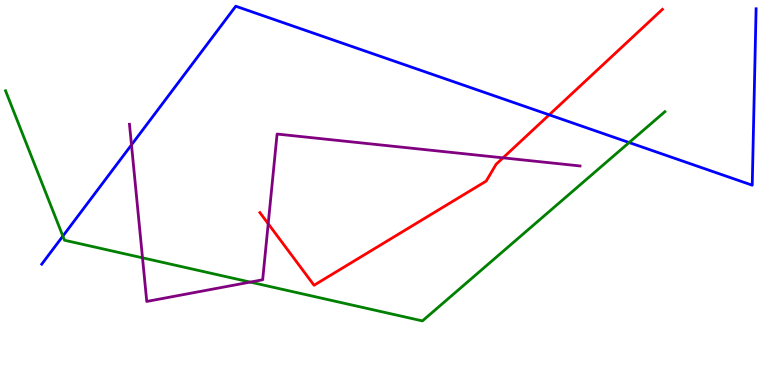[{'lines': ['blue', 'red'], 'intersections': [{'x': 7.09, 'y': 7.02}]}, {'lines': ['green', 'red'], 'intersections': []}, {'lines': ['purple', 'red'], 'intersections': [{'x': 3.46, 'y': 4.19}, {'x': 6.49, 'y': 5.9}]}, {'lines': ['blue', 'green'], 'intersections': [{'x': 0.811, 'y': 3.87}, {'x': 8.12, 'y': 6.3}]}, {'lines': ['blue', 'purple'], 'intersections': [{'x': 1.7, 'y': 6.24}]}, {'lines': ['green', 'purple'], 'intersections': [{'x': 1.84, 'y': 3.3}, {'x': 3.23, 'y': 2.67}]}]